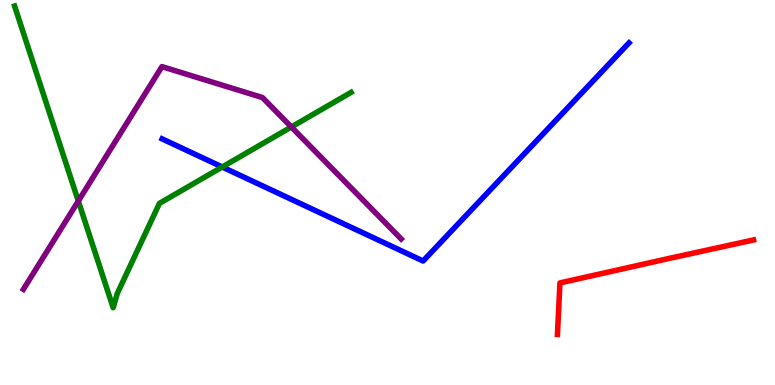[{'lines': ['blue', 'red'], 'intersections': []}, {'lines': ['green', 'red'], 'intersections': []}, {'lines': ['purple', 'red'], 'intersections': []}, {'lines': ['blue', 'green'], 'intersections': [{'x': 2.87, 'y': 5.66}]}, {'lines': ['blue', 'purple'], 'intersections': []}, {'lines': ['green', 'purple'], 'intersections': [{'x': 1.01, 'y': 4.78}, {'x': 3.76, 'y': 6.7}]}]